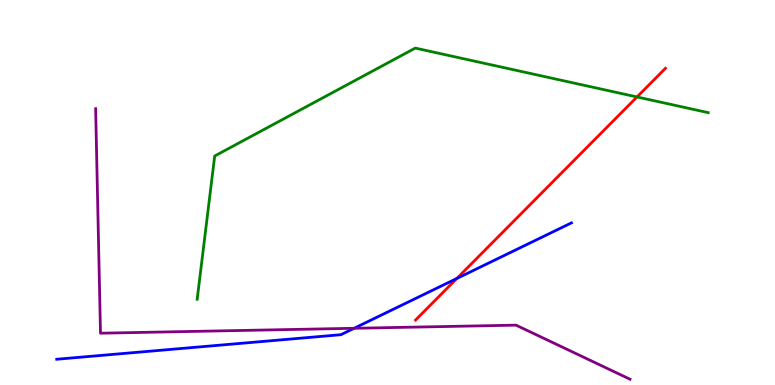[{'lines': ['blue', 'red'], 'intersections': [{'x': 5.89, 'y': 2.77}]}, {'lines': ['green', 'red'], 'intersections': [{'x': 8.22, 'y': 7.48}]}, {'lines': ['purple', 'red'], 'intersections': []}, {'lines': ['blue', 'green'], 'intersections': []}, {'lines': ['blue', 'purple'], 'intersections': [{'x': 4.57, 'y': 1.47}]}, {'lines': ['green', 'purple'], 'intersections': []}]